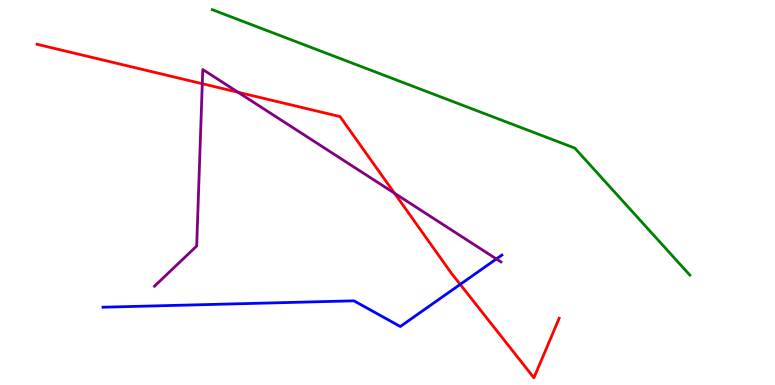[{'lines': ['blue', 'red'], 'intersections': [{'x': 5.94, 'y': 2.61}]}, {'lines': ['green', 'red'], 'intersections': []}, {'lines': ['purple', 'red'], 'intersections': [{'x': 2.61, 'y': 7.83}, {'x': 3.07, 'y': 7.6}, {'x': 5.09, 'y': 4.98}]}, {'lines': ['blue', 'green'], 'intersections': []}, {'lines': ['blue', 'purple'], 'intersections': [{'x': 6.4, 'y': 3.27}]}, {'lines': ['green', 'purple'], 'intersections': []}]